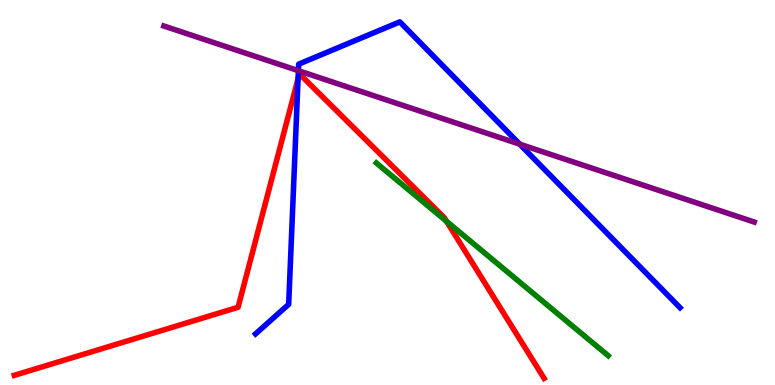[{'lines': ['blue', 'red'], 'intersections': [{'x': 3.85, 'y': 7.95}]}, {'lines': ['green', 'red'], 'intersections': [{'x': 5.76, 'y': 4.25}]}, {'lines': ['purple', 'red'], 'intersections': []}, {'lines': ['blue', 'green'], 'intersections': []}, {'lines': ['blue', 'purple'], 'intersections': [{'x': 3.85, 'y': 8.16}, {'x': 6.71, 'y': 6.26}]}, {'lines': ['green', 'purple'], 'intersections': []}]